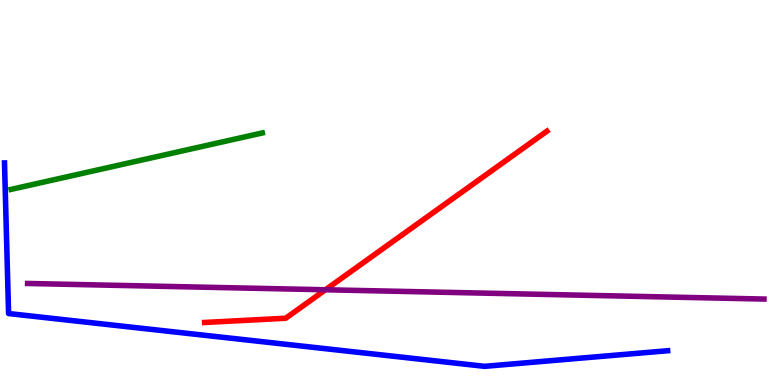[{'lines': ['blue', 'red'], 'intersections': []}, {'lines': ['green', 'red'], 'intersections': []}, {'lines': ['purple', 'red'], 'intersections': [{'x': 4.2, 'y': 2.47}]}, {'lines': ['blue', 'green'], 'intersections': []}, {'lines': ['blue', 'purple'], 'intersections': []}, {'lines': ['green', 'purple'], 'intersections': []}]